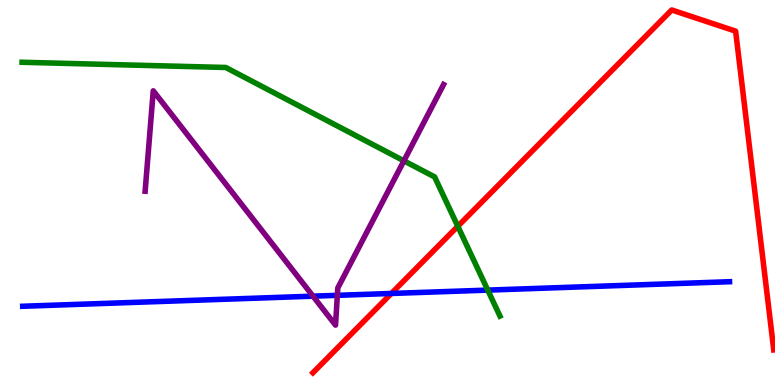[{'lines': ['blue', 'red'], 'intersections': [{'x': 5.05, 'y': 2.38}]}, {'lines': ['green', 'red'], 'intersections': [{'x': 5.91, 'y': 4.12}]}, {'lines': ['purple', 'red'], 'intersections': []}, {'lines': ['blue', 'green'], 'intersections': [{'x': 6.29, 'y': 2.46}]}, {'lines': ['blue', 'purple'], 'intersections': [{'x': 4.04, 'y': 2.31}, {'x': 4.35, 'y': 2.33}]}, {'lines': ['green', 'purple'], 'intersections': [{'x': 5.21, 'y': 5.82}]}]